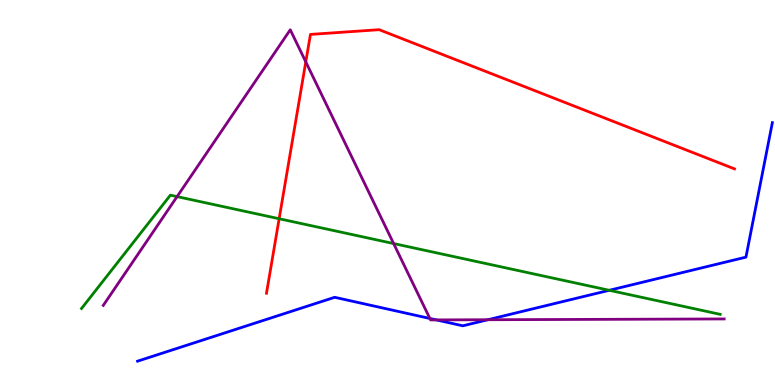[{'lines': ['blue', 'red'], 'intersections': []}, {'lines': ['green', 'red'], 'intersections': [{'x': 3.6, 'y': 4.32}]}, {'lines': ['purple', 'red'], 'intersections': [{'x': 3.95, 'y': 8.39}]}, {'lines': ['blue', 'green'], 'intersections': [{'x': 7.86, 'y': 2.46}]}, {'lines': ['blue', 'purple'], 'intersections': [{'x': 5.55, 'y': 1.73}, {'x': 5.63, 'y': 1.69}, {'x': 6.3, 'y': 1.7}]}, {'lines': ['green', 'purple'], 'intersections': [{'x': 2.28, 'y': 4.89}, {'x': 5.08, 'y': 3.67}]}]